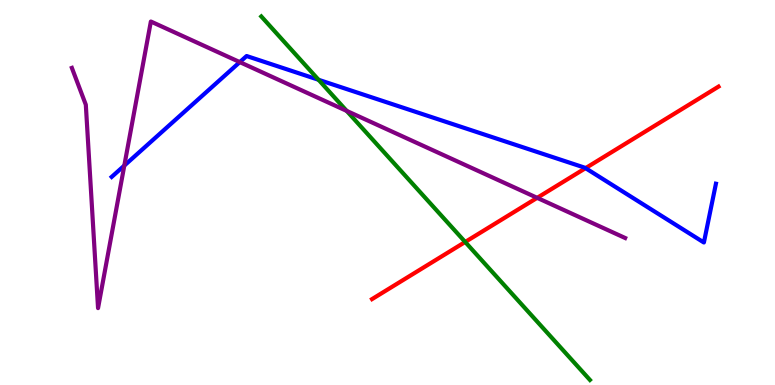[{'lines': ['blue', 'red'], 'intersections': [{'x': 7.56, 'y': 5.63}]}, {'lines': ['green', 'red'], 'intersections': [{'x': 6.0, 'y': 3.71}]}, {'lines': ['purple', 'red'], 'intersections': [{'x': 6.93, 'y': 4.86}]}, {'lines': ['blue', 'green'], 'intersections': [{'x': 4.11, 'y': 7.93}]}, {'lines': ['blue', 'purple'], 'intersections': [{'x': 1.6, 'y': 5.7}, {'x': 3.09, 'y': 8.39}]}, {'lines': ['green', 'purple'], 'intersections': [{'x': 4.47, 'y': 7.12}]}]